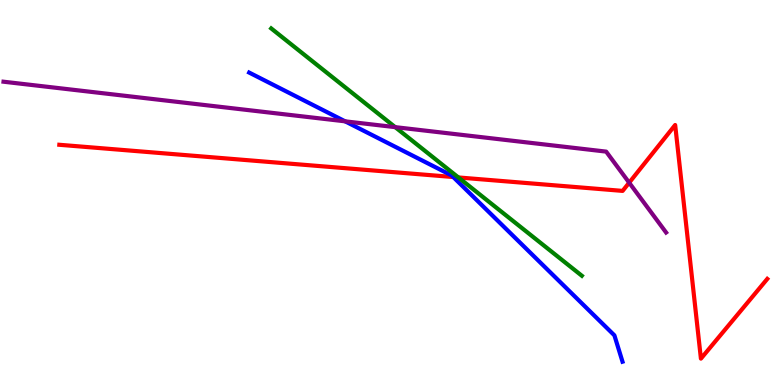[{'lines': ['blue', 'red'], 'intersections': [{'x': 5.85, 'y': 5.4}]}, {'lines': ['green', 'red'], 'intersections': [{'x': 5.91, 'y': 5.39}]}, {'lines': ['purple', 'red'], 'intersections': [{'x': 8.12, 'y': 5.26}]}, {'lines': ['blue', 'green'], 'intersections': []}, {'lines': ['blue', 'purple'], 'intersections': [{'x': 4.45, 'y': 6.85}]}, {'lines': ['green', 'purple'], 'intersections': [{'x': 5.1, 'y': 6.7}]}]